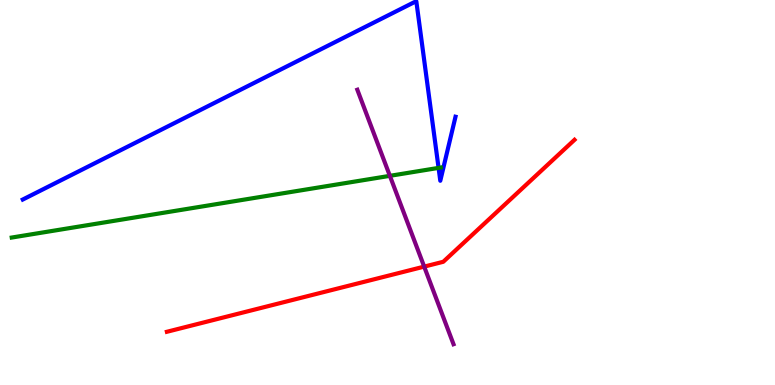[{'lines': ['blue', 'red'], 'intersections': []}, {'lines': ['green', 'red'], 'intersections': []}, {'lines': ['purple', 'red'], 'intersections': [{'x': 5.47, 'y': 3.07}]}, {'lines': ['blue', 'green'], 'intersections': [{'x': 5.66, 'y': 5.64}]}, {'lines': ['blue', 'purple'], 'intersections': []}, {'lines': ['green', 'purple'], 'intersections': [{'x': 5.03, 'y': 5.43}]}]